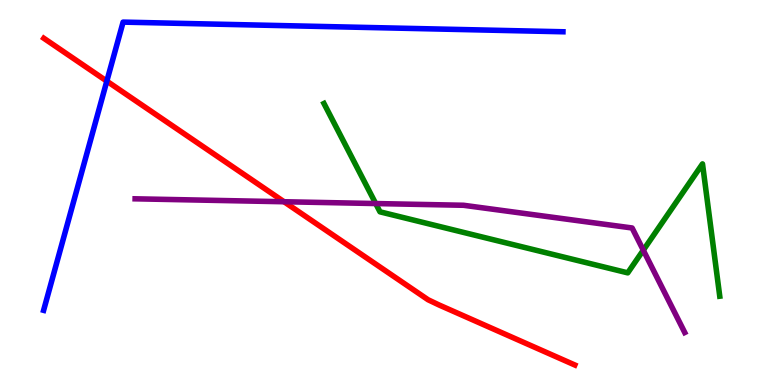[{'lines': ['blue', 'red'], 'intersections': [{'x': 1.38, 'y': 7.89}]}, {'lines': ['green', 'red'], 'intersections': []}, {'lines': ['purple', 'red'], 'intersections': [{'x': 3.67, 'y': 4.76}]}, {'lines': ['blue', 'green'], 'intersections': []}, {'lines': ['blue', 'purple'], 'intersections': []}, {'lines': ['green', 'purple'], 'intersections': [{'x': 4.85, 'y': 4.71}, {'x': 8.3, 'y': 3.5}]}]